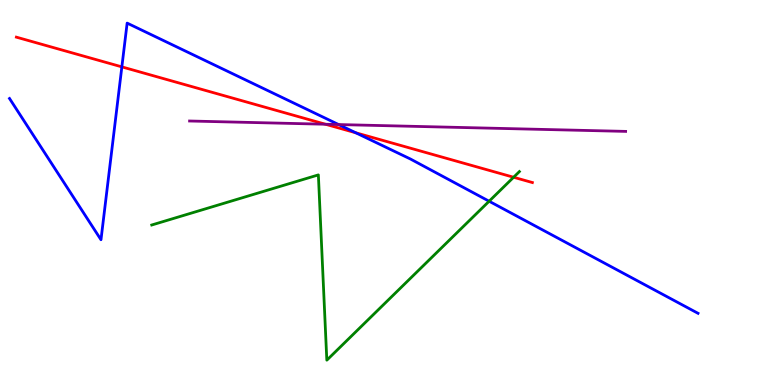[{'lines': ['blue', 'red'], 'intersections': [{'x': 1.57, 'y': 8.26}, {'x': 4.59, 'y': 6.55}]}, {'lines': ['green', 'red'], 'intersections': [{'x': 6.63, 'y': 5.4}]}, {'lines': ['purple', 'red'], 'intersections': [{'x': 4.2, 'y': 6.77}]}, {'lines': ['blue', 'green'], 'intersections': [{'x': 6.31, 'y': 4.77}]}, {'lines': ['blue', 'purple'], 'intersections': [{'x': 4.37, 'y': 6.76}]}, {'lines': ['green', 'purple'], 'intersections': []}]